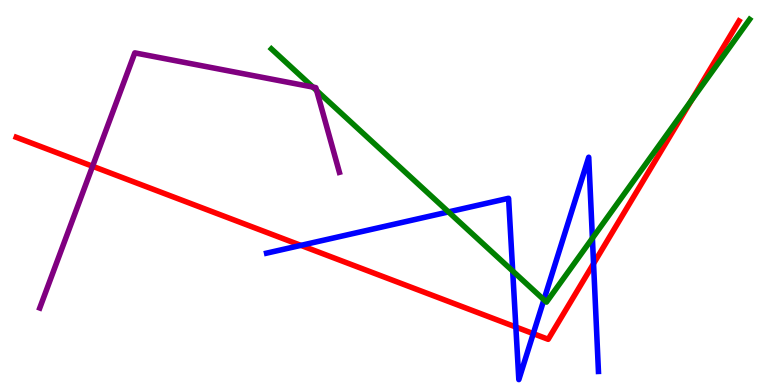[{'lines': ['blue', 'red'], 'intersections': [{'x': 3.88, 'y': 3.63}, {'x': 6.66, 'y': 1.51}, {'x': 6.88, 'y': 1.33}, {'x': 7.66, 'y': 3.15}]}, {'lines': ['green', 'red'], 'intersections': [{'x': 8.92, 'y': 7.39}]}, {'lines': ['purple', 'red'], 'intersections': [{'x': 1.19, 'y': 5.68}]}, {'lines': ['blue', 'green'], 'intersections': [{'x': 5.79, 'y': 4.5}, {'x': 6.62, 'y': 2.96}, {'x': 7.02, 'y': 2.21}, {'x': 7.64, 'y': 3.81}]}, {'lines': ['blue', 'purple'], 'intersections': []}, {'lines': ['green', 'purple'], 'intersections': [{'x': 4.04, 'y': 7.74}, {'x': 4.09, 'y': 7.65}]}]